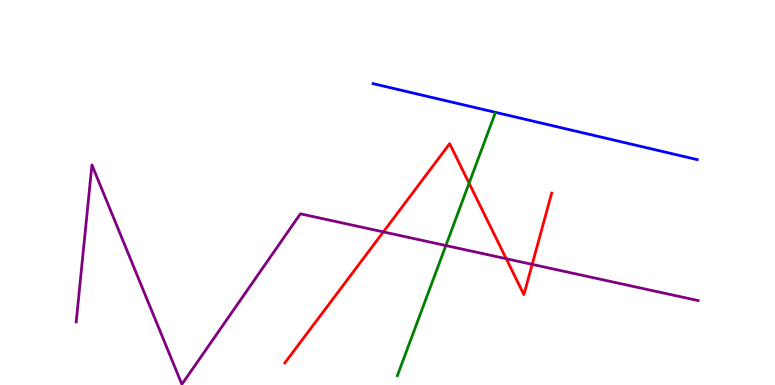[{'lines': ['blue', 'red'], 'intersections': []}, {'lines': ['green', 'red'], 'intersections': [{'x': 6.05, 'y': 5.24}]}, {'lines': ['purple', 'red'], 'intersections': [{'x': 4.95, 'y': 3.98}, {'x': 6.53, 'y': 3.28}, {'x': 6.87, 'y': 3.13}]}, {'lines': ['blue', 'green'], 'intersections': []}, {'lines': ['blue', 'purple'], 'intersections': []}, {'lines': ['green', 'purple'], 'intersections': [{'x': 5.75, 'y': 3.62}]}]